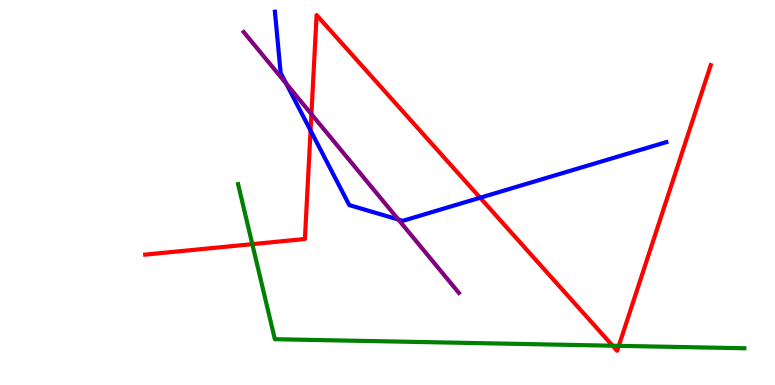[{'lines': ['blue', 'red'], 'intersections': [{'x': 4.01, 'y': 6.61}, {'x': 6.2, 'y': 4.86}]}, {'lines': ['green', 'red'], 'intersections': [{'x': 3.26, 'y': 3.66}, {'x': 7.9, 'y': 1.02}, {'x': 7.98, 'y': 1.02}]}, {'lines': ['purple', 'red'], 'intersections': [{'x': 4.02, 'y': 7.04}]}, {'lines': ['blue', 'green'], 'intersections': []}, {'lines': ['blue', 'purple'], 'intersections': [{'x': 3.69, 'y': 7.83}, {'x': 5.14, 'y': 4.3}]}, {'lines': ['green', 'purple'], 'intersections': []}]